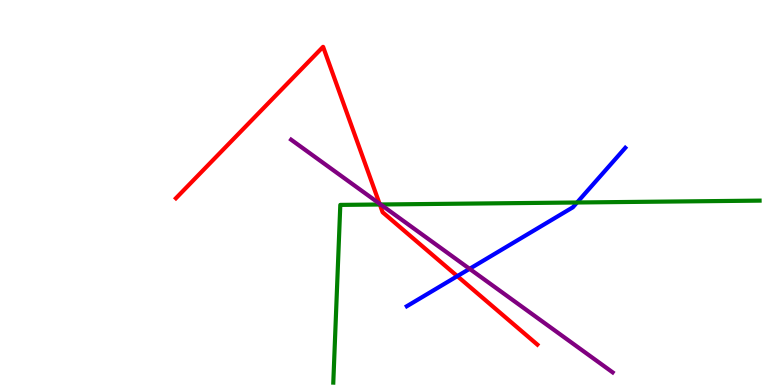[{'lines': ['blue', 'red'], 'intersections': [{'x': 5.9, 'y': 2.83}]}, {'lines': ['green', 'red'], 'intersections': [{'x': 4.9, 'y': 4.69}]}, {'lines': ['purple', 'red'], 'intersections': [{'x': 4.9, 'y': 4.71}]}, {'lines': ['blue', 'green'], 'intersections': [{'x': 7.45, 'y': 4.74}]}, {'lines': ['blue', 'purple'], 'intersections': [{'x': 6.06, 'y': 3.02}]}, {'lines': ['green', 'purple'], 'intersections': [{'x': 4.91, 'y': 4.69}]}]